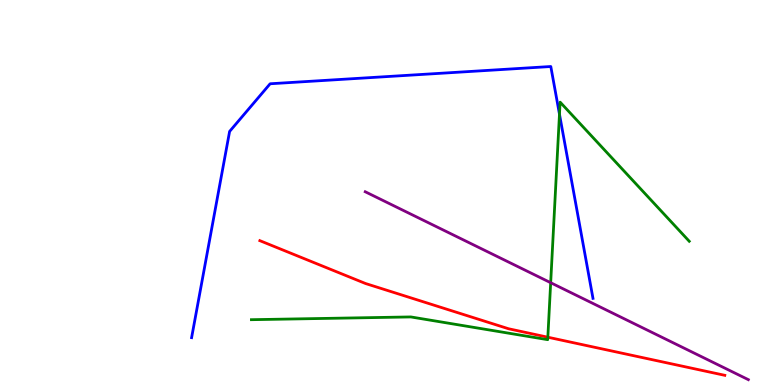[{'lines': ['blue', 'red'], 'intersections': []}, {'lines': ['green', 'red'], 'intersections': [{'x': 7.07, 'y': 1.24}]}, {'lines': ['purple', 'red'], 'intersections': []}, {'lines': ['blue', 'green'], 'intersections': [{'x': 7.22, 'y': 7.03}]}, {'lines': ['blue', 'purple'], 'intersections': []}, {'lines': ['green', 'purple'], 'intersections': [{'x': 7.11, 'y': 2.66}]}]